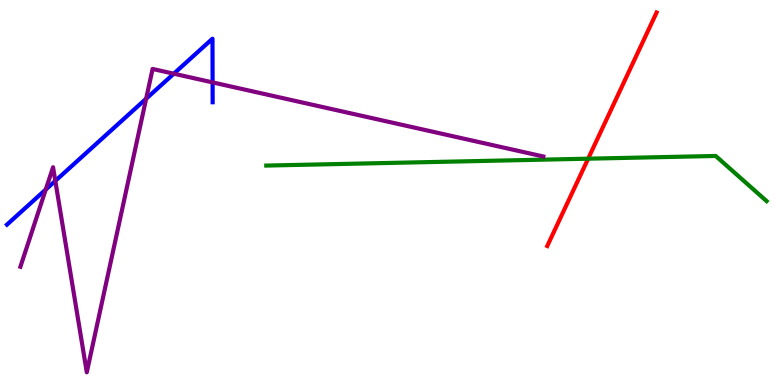[{'lines': ['blue', 'red'], 'intersections': []}, {'lines': ['green', 'red'], 'intersections': [{'x': 7.59, 'y': 5.88}]}, {'lines': ['purple', 'red'], 'intersections': []}, {'lines': ['blue', 'green'], 'intersections': []}, {'lines': ['blue', 'purple'], 'intersections': [{'x': 0.59, 'y': 5.08}, {'x': 0.714, 'y': 5.3}, {'x': 1.89, 'y': 7.44}, {'x': 2.24, 'y': 8.09}, {'x': 2.74, 'y': 7.86}]}, {'lines': ['green', 'purple'], 'intersections': []}]